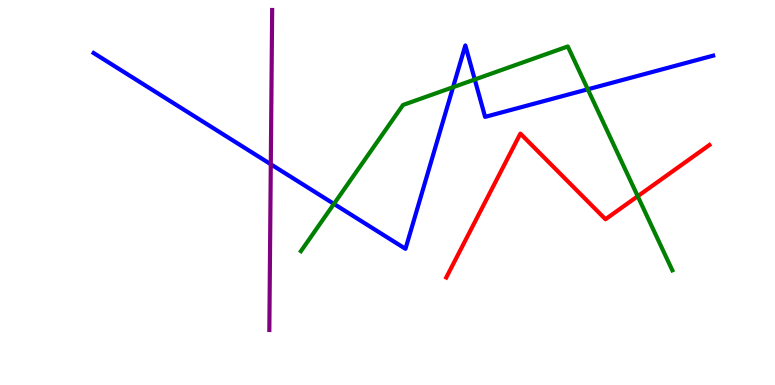[{'lines': ['blue', 'red'], 'intersections': []}, {'lines': ['green', 'red'], 'intersections': [{'x': 8.23, 'y': 4.9}]}, {'lines': ['purple', 'red'], 'intersections': []}, {'lines': ['blue', 'green'], 'intersections': [{'x': 4.31, 'y': 4.7}, {'x': 5.85, 'y': 7.74}, {'x': 6.13, 'y': 7.94}, {'x': 7.58, 'y': 7.68}]}, {'lines': ['blue', 'purple'], 'intersections': [{'x': 3.49, 'y': 5.73}]}, {'lines': ['green', 'purple'], 'intersections': []}]